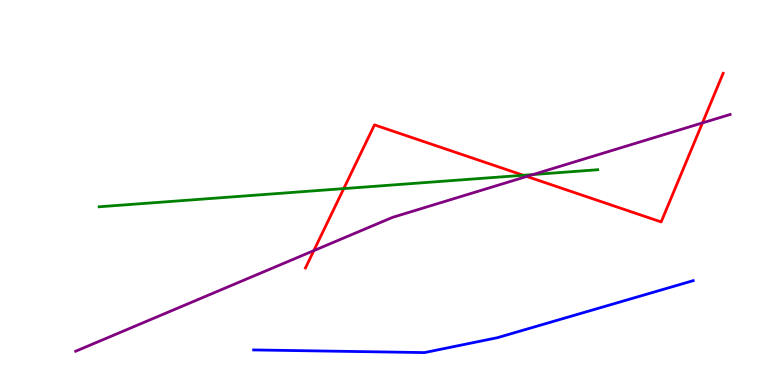[{'lines': ['blue', 'red'], 'intersections': []}, {'lines': ['green', 'red'], 'intersections': [{'x': 4.44, 'y': 5.1}, {'x': 6.75, 'y': 5.45}]}, {'lines': ['purple', 'red'], 'intersections': [{'x': 4.05, 'y': 3.49}, {'x': 6.8, 'y': 5.42}, {'x': 9.06, 'y': 6.81}]}, {'lines': ['blue', 'green'], 'intersections': []}, {'lines': ['blue', 'purple'], 'intersections': []}, {'lines': ['green', 'purple'], 'intersections': [{'x': 6.88, 'y': 5.47}]}]